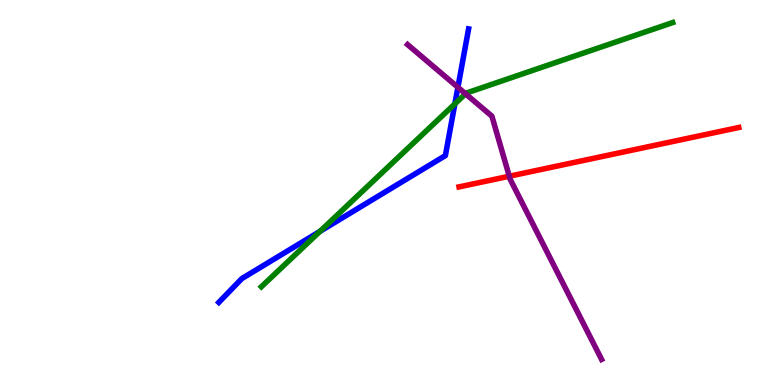[{'lines': ['blue', 'red'], 'intersections': []}, {'lines': ['green', 'red'], 'intersections': []}, {'lines': ['purple', 'red'], 'intersections': [{'x': 6.57, 'y': 5.42}]}, {'lines': ['blue', 'green'], 'intersections': [{'x': 4.13, 'y': 3.99}, {'x': 5.87, 'y': 7.3}]}, {'lines': ['blue', 'purple'], 'intersections': [{'x': 5.91, 'y': 7.73}]}, {'lines': ['green', 'purple'], 'intersections': [{'x': 6.01, 'y': 7.56}]}]